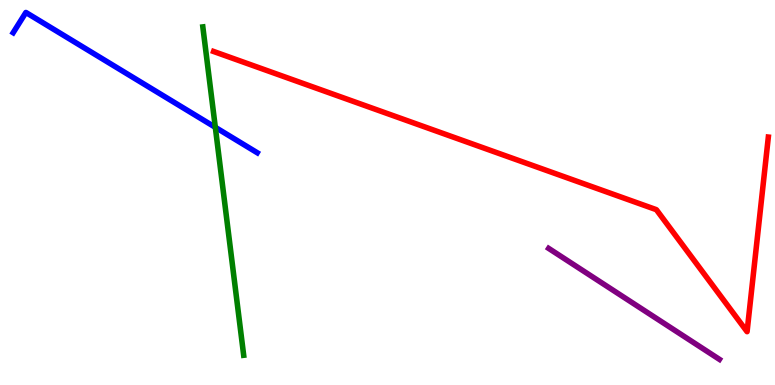[{'lines': ['blue', 'red'], 'intersections': []}, {'lines': ['green', 'red'], 'intersections': []}, {'lines': ['purple', 'red'], 'intersections': []}, {'lines': ['blue', 'green'], 'intersections': [{'x': 2.78, 'y': 6.69}]}, {'lines': ['blue', 'purple'], 'intersections': []}, {'lines': ['green', 'purple'], 'intersections': []}]